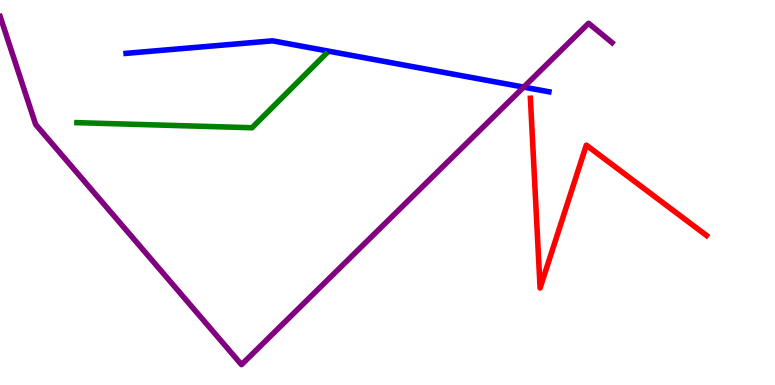[{'lines': ['blue', 'red'], 'intersections': []}, {'lines': ['green', 'red'], 'intersections': []}, {'lines': ['purple', 'red'], 'intersections': []}, {'lines': ['blue', 'green'], 'intersections': []}, {'lines': ['blue', 'purple'], 'intersections': [{'x': 6.76, 'y': 7.74}]}, {'lines': ['green', 'purple'], 'intersections': []}]